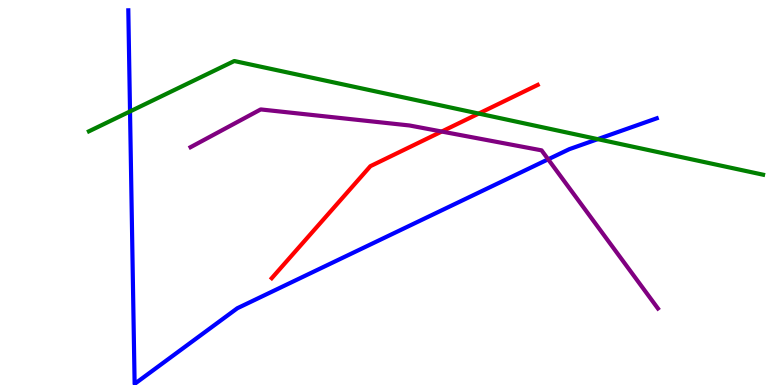[{'lines': ['blue', 'red'], 'intersections': []}, {'lines': ['green', 'red'], 'intersections': [{'x': 6.18, 'y': 7.05}]}, {'lines': ['purple', 'red'], 'intersections': [{'x': 5.7, 'y': 6.58}]}, {'lines': ['blue', 'green'], 'intersections': [{'x': 1.68, 'y': 7.11}, {'x': 7.71, 'y': 6.39}]}, {'lines': ['blue', 'purple'], 'intersections': [{'x': 7.07, 'y': 5.86}]}, {'lines': ['green', 'purple'], 'intersections': []}]